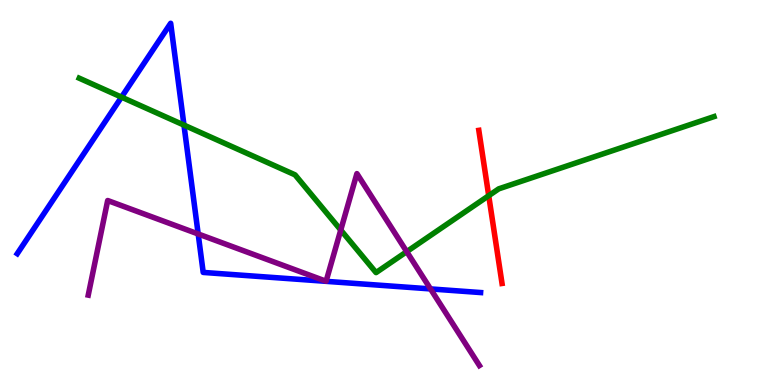[{'lines': ['blue', 'red'], 'intersections': []}, {'lines': ['green', 'red'], 'intersections': [{'x': 6.31, 'y': 4.92}]}, {'lines': ['purple', 'red'], 'intersections': []}, {'lines': ['blue', 'green'], 'intersections': [{'x': 1.57, 'y': 7.48}, {'x': 2.37, 'y': 6.75}]}, {'lines': ['blue', 'purple'], 'intersections': [{'x': 2.56, 'y': 3.92}, {'x': 5.55, 'y': 2.5}]}, {'lines': ['green', 'purple'], 'intersections': [{'x': 4.4, 'y': 4.03}, {'x': 5.25, 'y': 3.46}]}]